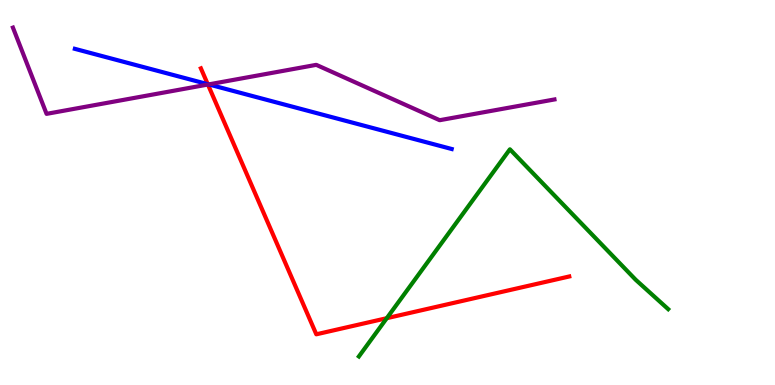[{'lines': ['blue', 'red'], 'intersections': [{'x': 2.68, 'y': 7.81}]}, {'lines': ['green', 'red'], 'intersections': [{'x': 4.99, 'y': 1.74}]}, {'lines': ['purple', 'red'], 'intersections': [{'x': 2.68, 'y': 7.8}]}, {'lines': ['blue', 'green'], 'intersections': []}, {'lines': ['blue', 'purple'], 'intersections': [{'x': 2.69, 'y': 7.81}]}, {'lines': ['green', 'purple'], 'intersections': []}]